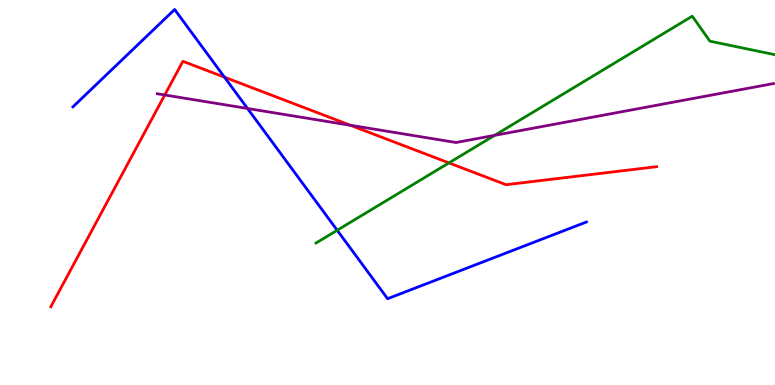[{'lines': ['blue', 'red'], 'intersections': [{'x': 2.9, 'y': 8.0}]}, {'lines': ['green', 'red'], 'intersections': [{'x': 5.79, 'y': 5.77}]}, {'lines': ['purple', 'red'], 'intersections': [{'x': 2.13, 'y': 7.53}, {'x': 4.52, 'y': 6.75}]}, {'lines': ['blue', 'green'], 'intersections': [{'x': 4.35, 'y': 4.02}]}, {'lines': ['blue', 'purple'], 'intersections': [{'x': 3.19, 'y': 7.18}]}, {'lines': ['green', 'purple'], 'intersections': [{'x': 6.38, 'y': 6.48}]}]